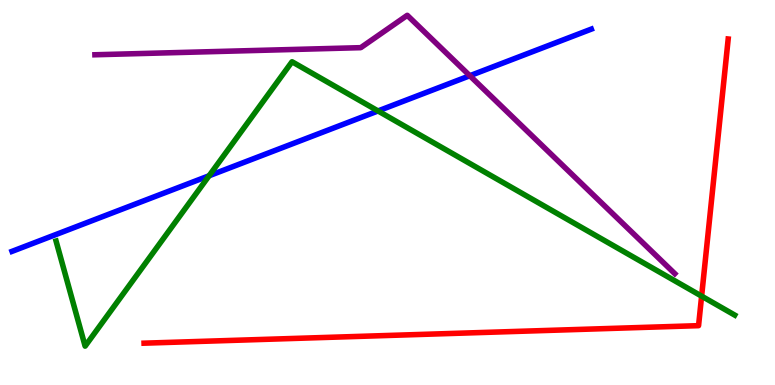[{'lines': ['blue', 'red'], 'intersections': []}, {'lines': ['green', 'red'], 'intersections': [{'x': 9.05, 'y': 2.31}]}, {'lines': ['purple', 'red'], 'intersections': []}, {'lines': ['blue', 'green'], 'intersections': [{'x': 2.7, 'y': 5.43}, {'x': 4.88, 'y': 7.12}]}, {'lines': ['blue', 'purple'], 'intersections': [{'x': 6.06, 'y': 8.03}]}, {'lines': ['green', 'purple'], 'intersections': []}]